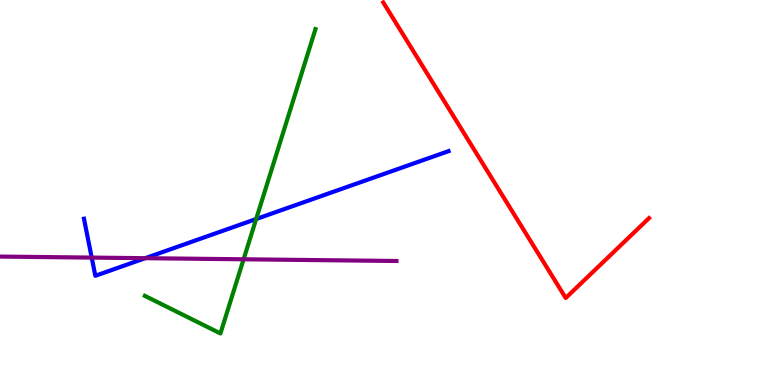[{'lines': ['blue', 'red'], 'intersections': []}, {'lines': ['green', 'red'], 'intersections': []}, {'lines': ['purple', 'red'], 'intersections': []}, {'lines': ['blue', 'green'], 'intersections': [{'x': 3.31, 'y': 4.31}]}, {'lines': ['blue', 'purple'], 'intersections': [{'x': 1.18, 'y': 3.31}, {'x': 1.87, 'y': 3.29}]}, {'lines': ['green', 'purple'], 'intersections': [{'x': 3.14, 'y': 3.27}]}]